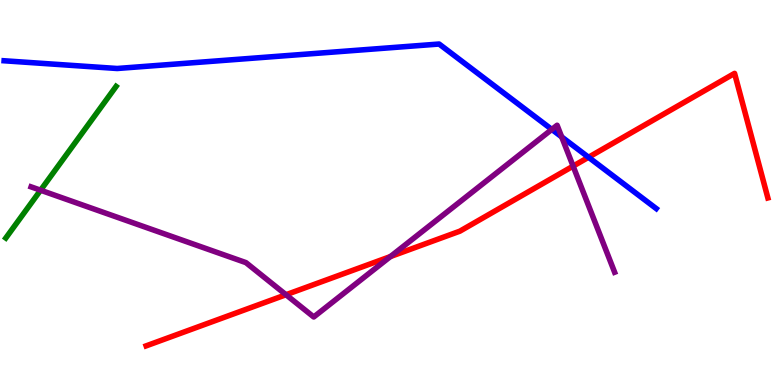[{'lines': ['blue', 'red'], 'intersections': [{'x': 7.59, 'y': 5.92}]}, {'lines': ['green', 'red'], 'intersections': []}, {'lines': ['purple', 'red'], 'intersections': [{'x': 3.69, 'y': 2.34}, {'x': 5.04, 'y': 3.34}, {'x': 7.39, 'y': 5.68}]}, {'lines': ['blue', 'green'], 'intersections': []}, {'lines': ['blue', 'purple'], 'intersections': [{'x': 7.12, 'y': 6.64}, {'x': 7.25, 'y': 6.44}]}, {'lines': ['green', 'purple'], 'intersections': [{'x': 0.524, 'y': 5.06}]}]